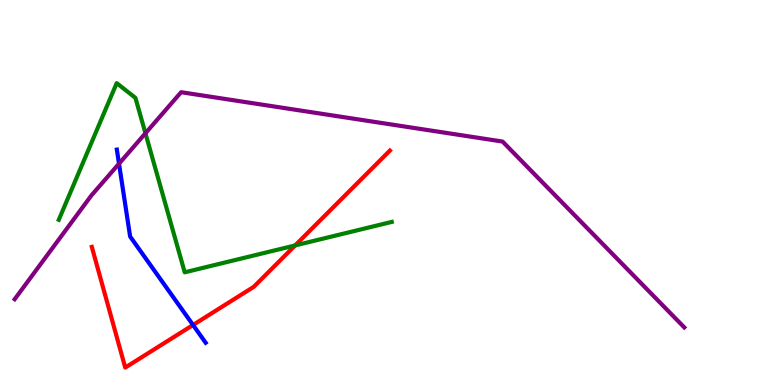[{'lines': ['blue', 'red'], 'intersections': [{'x': 2.49, 'y': 1.56}]}, {'lines': ['green', 'red'], 'intersections': [{'x': 3.81, 'y': 3.63}]}, {'lines': ['purple', 'red'], 'intersections': []}, {'lines': ['blue', 'green'], 'intersections': []}, {'lines': ['blue', 'purple'], 'intersections': [{'x': 1.54, 'y': 5.75}]}, {'lines': ['green', 'purple'], 'intersections': [{'x': 1.88, 'y': 6.54}]}]